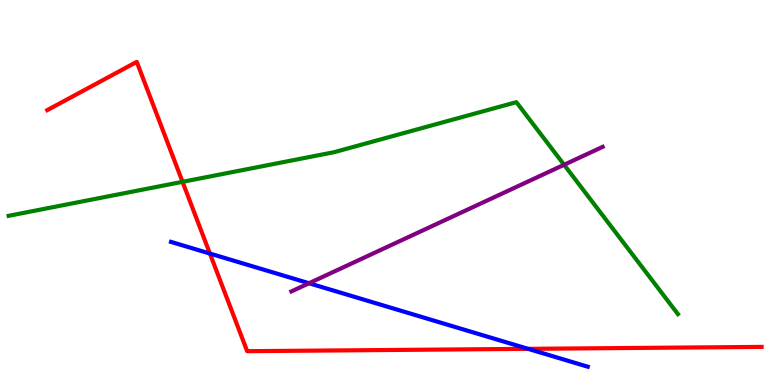[{'lines': ['blue', 'red'], 'intersections': [{'x': 2.71, 'y': 3.41}, {'x': 6.81, 'y': 0.939}]}, {'lines': ['green', 'red'], 'intersections': [{'x': 2.36, 'y': 5.28}]}, {'lines': ['purple', 'red'], 'intersections': []}, {'lines': ['blue', 'green'], 'intersections': []}, {'lines': ['blue', 'purple'], 'intersections': [{'x': 3.99, 'y': 2.64}]}, {'lines': ['green', 'purple'], 'intersections': [{'x': 7.28, 'y': 5.72}]}]